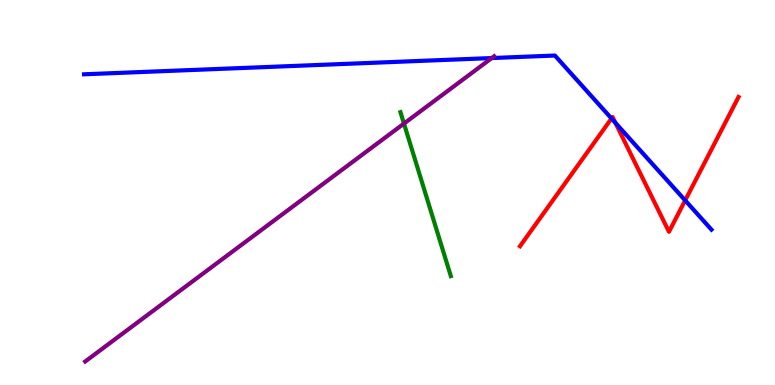[{'lines': ['blue', 'red'], 'intersections': [{'x': 7.89, 'y': 6.92}, {'x': 7.94, 'y': 6.81}, {'x': 8.84, 'y': 4.79}]}, {'lines': ['green', 'red'], 'intersections': []}, {'lines': ['purple', 'red'], 'intersections': []}, {'lines': ['blue', 'green'], 'intersections': []}, {'lines': ['blue', 'purple'], 'intersections': [{'x': 6.35, 'y': 8.49}]}, {'lines': ['green', 'purple'], 'intersections': [{'x': 5.21, 'y': 6.79}]}]